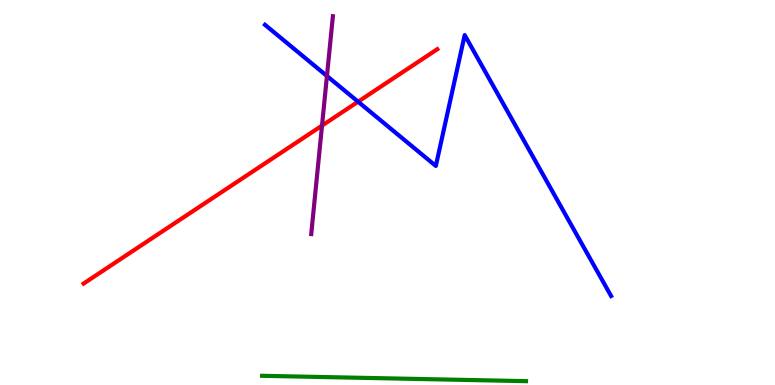[{'lines': ['blue', 'red'], 'intersections': [{'x': 4.62, 'y': 7.36}]}, {'lines': ['green', 'red'], 'intersections': []}, {'lines': ['purple', 'red'], 'intersections': [{'x': 4.16, 'y': 6.74}]}, {'lines': ['blue', 'green'], 'intersections': []}, {'lines': ['blue', 'purple'], 'intersections': [{'x': 4.22, 'y': 8.03}]}, {'lines': ['green', 'purple'], 'intersections': []}]